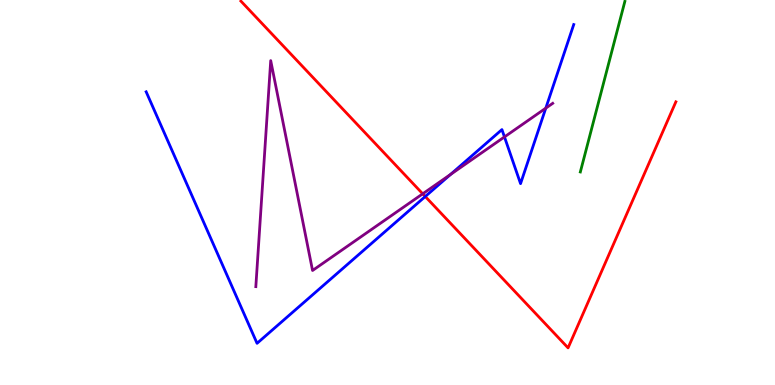[{'lines': ['blue', 'red'], 'intersections': [{'x': 5.49, 'y': 4.9}]}, {'lines': ['green', 'red'], 'intersections': []}, {'lines': ['purple', 'red'], 'intersections': [{'x': 5.45, 'y': 4.97}]}, {'lines': ['blue', 'green'], 'intersections': []}, {'lines': ['blue', 'purple'], 'intersections': [{'x': 5.81, 'y': 5.47}, {'x': 6.51, 'y': 6.44}, {'x': 7.04, 'y': 7.19}]}, {'lines': ['green', 'purple'], 'intersections': []}]